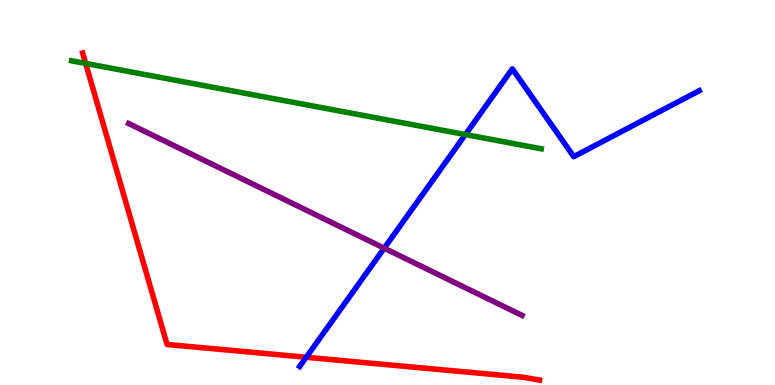[{'lines': ['blue', 'red'], 'intersections': [{'x': 3.95, 'y': 0.72}]}, {'lines': ['green', 'red'], 'intersections': [{'x': 1.11, 'y': 8.35}]}, {'lines': ['purple', 'red'], 'intersections': []}, {'lines': ['blue', 'green'], 'intersections': [{'x': 6.0, 'y': 6.5}]}, {'lines': ['blue', 'purple'], 'intersections': [{'x': 4.96, 'y': 3.55}]}, {'lines': ['green', 'purple'], 'intersections': []}]